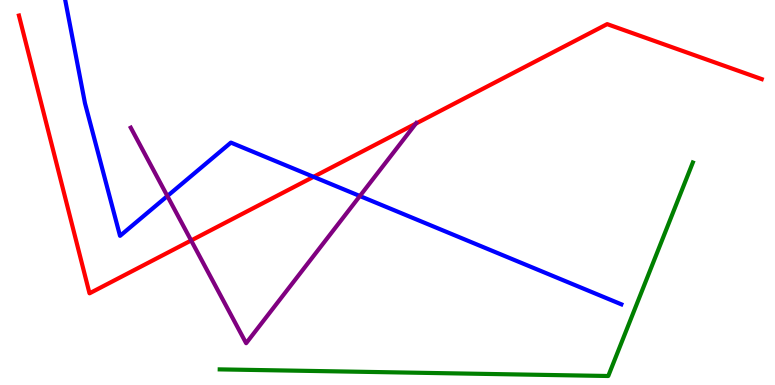[{'lines': ['blue', 'red'], 'intersections': [{'x': 4.05, 'y': 5.41}]}, {'lines': ['green', 'red'], 'intersections': []}, {'lines': ['purple', 'red'], 'intersections': [{'x': 2.47, 'y': 3.75}, {'x': 5.37, 'y': 6.79}]}, {'lines': ['blue', 'green'], 'intersections': []}, {'lines': ['blue', 'purple'], 'intersections': [{'x': 2.16, 'y': 4.91}, {'x': 4.64, 'y': 4.91}]}, {'lines': ['green', 'purple'], 'intersections': []}]